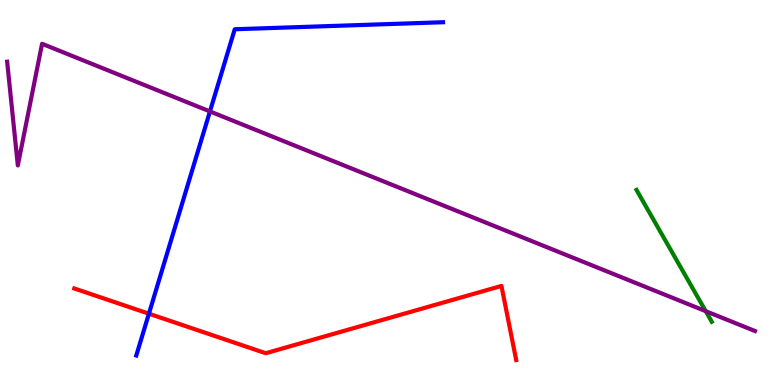[{'lines': ['blue', 'red'], 'intersections': [{'x': 1.92, 'y': 1.85}]}, {'lines': ['green', 'red'], 'intersections': []}, {'lines': ['purple', 'red'], 'intersections': []}, {'lines': ['blue', 'green'], 'intersections': []}, {'lines': ['blue', 'purple'], 'intersections': [{'x': 2.71, 'y': 7.11}]}, {'lines': ['green', 'purple'], 'intersections': [{'x': 9.11, 'y': 1.92}]}]